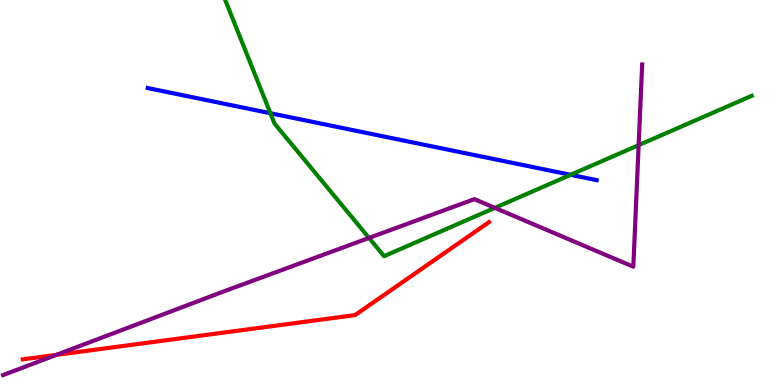[{'lines': ['blue', 'red'], 'intersections': []}, {'lines': ['green', 'red'], 'intersections': []}, {'lines': ['purple', 'red'], 'intersections': [{'x': 0.727, 'y': 0.783}]}, {'lines': ['blue', 'green'], 'intersections': [{'x': 3.49, 'y': 7.06}, {'x': 7.36, 'y': 5.46}]}, {'lines': ['blue', 'purple'], 'intersections': []}, {'lines': ['green', 'purple'], 'intersections': [{'x': 4.76, 'y': 3.82}, {'x': 6.39, 'y': 4.6}, {'x': 8.24, 'y': 6.23}]}]